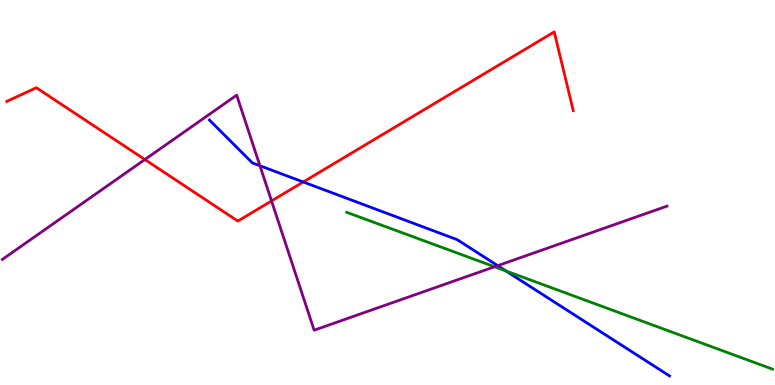[{'lines': ['blue', 'red'], 'intersections': [{'x': 3.91, 'y': 5.27}]}, {'lines': ['green', 'red'], 'intersections': []}, {'lines': ['purple', 'red'], 'intersections': [{'x': 1.87, 'y': 5.86}, {'x': 3.5, 'y': 4.78}]}, {'lines': ['blue', 'green'], 'intersections': [{'x': 6.53, 'y': 2.96}]}, {'lines': ['blue', 'purple'], 'intersections': [{'x': 3.35, 'y': 5.69}, {'x': 6.42, 'y': 3.1}]}, {'lines': ['green', 'purple'], 'intersections': [{'x': 6.38, 'y': 3.07}]}]